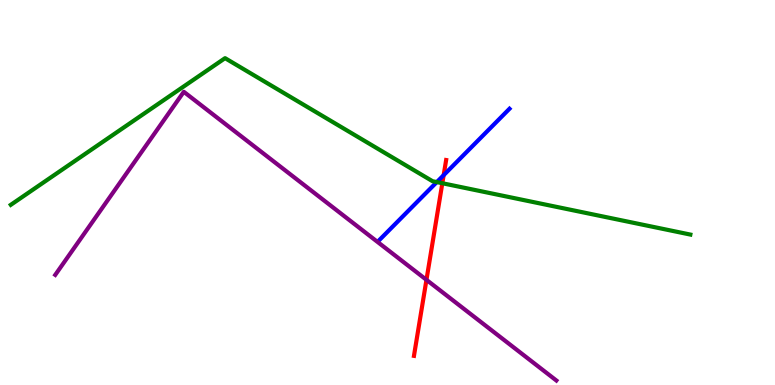[{'lines': ['blue', 'red'], 'intersections': [{'x': 5.72, 'y': 5.45}]}, {'lines': ['green', 'red'], 'intersections': [{'x': 5.71, 'y': 5.24}]}, {'lines': ['purple', 'red'], 'intersections': [{'x': 5.5, 'y': 2.73}]}, {'lines': ['blue', 'green'], 'intersections': [{'x': 5.64, 'y': 5.27}]}, {'lines': ['blue', 'purple'], 'intersections': []}, {'lines': ['green', 'purple'], 'intersections': []}]